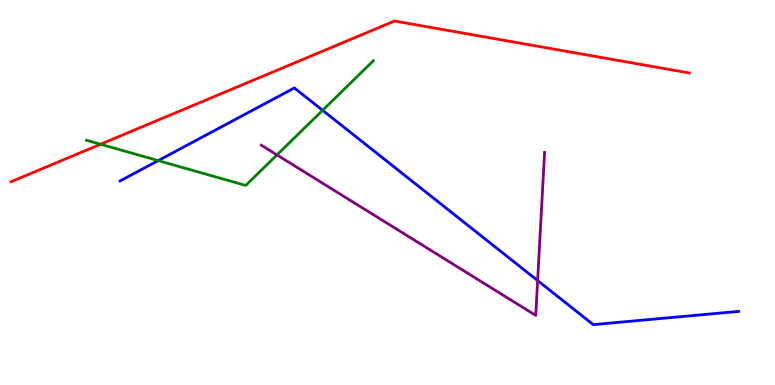[{'lines': ['blue', 'red'], 'intersections': []}, {'lines': ['green', 'red'], 'intersections': [{'x': 1.3, 'y': 6.25}]}, {'lines': ['purple', 'red'], 'intersections': []}, {'lines': ['blue', 'green'], 'intersections': [{'x': 2.04, 'y': 5.83}, {'x': 4.16, 'y': 7.13}]}, {'lines': ['blue', 'purple'], 'intersections': [{'x': 6.94, 'y': 2.71}]}, {'lines': ['green', 'purple'], 'intersections': [{'x': 3.57, 'y': 5.98}]}]